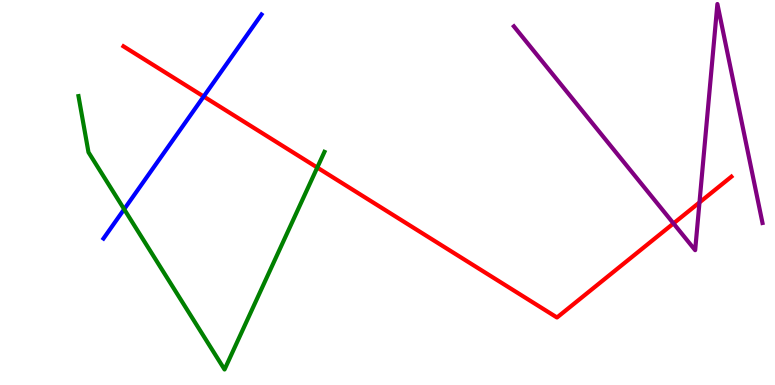[{'lines': ['blue', 'red'], 'intersections': [{'x': 2.63, 'y': 7.49}]}, {'lines': ['green', 'red'], 'intersections': [{'x': 4.09, 'y': 5.65}]}, {'lines': ['purple', 'red'], 'intersections': [{'x': 8.69, 'y': 4.2}, {'x': 9.03, 'y': 4.74}]}, {'lines': ['blue', 'green'], 'intersections': [{'x': 1.6, 'y': 4.57}]}, {'lines': ['blue', 'purple'], 'intersections': []}, {'lines': ['green', 'purple'], 'intersections': []}]